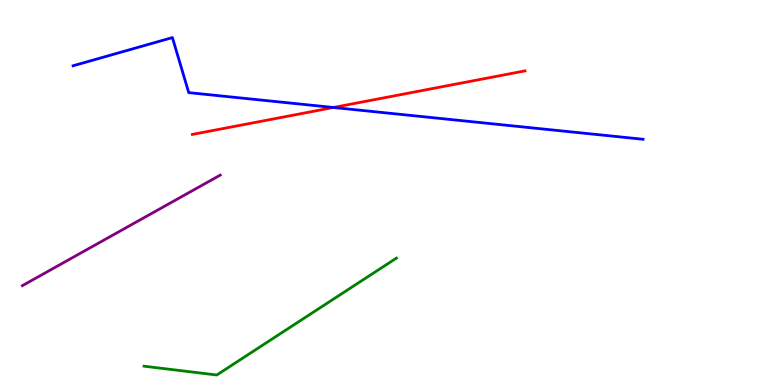[{'lines': ['blue', 'red'], 'intersections': [{'x': 4.3, 'y': 7.21}]}, {'lines': ['green', 'red'], 'intersections': []}, {'lines': ['purple', 'red'], 'intersections': []}, {'lines': ['blue', 'green'], 'intersections': []}, {'lines': ['blue', 'purple'], 'intersections': []}, {'lines': ['green', 'purple'], 'intersections': []}]